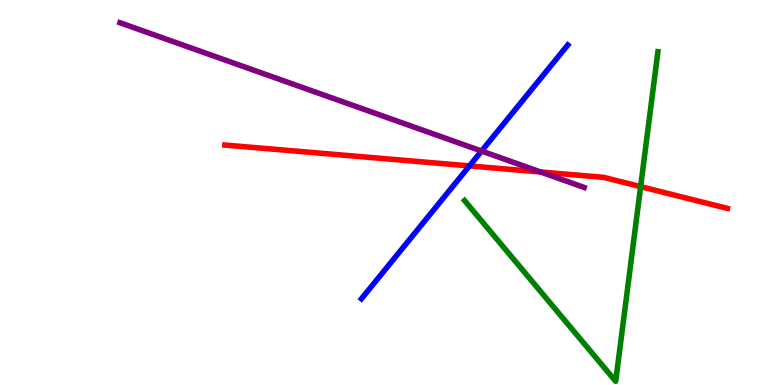[{'lines': ['blue', 'red'], 'intersections': [{'x': 6.06, 'y': 5.69}]}, {'lines': ['green', 'red'], 'intersections': [{'x': 8.27, 'y': 5.15}]}, {'lines': ['purple', 'red'], 'intersections': [{'x': 6.98, 'y': 5.53}]}, {'lines': ['blue', 'green'], 'intersections': []}, {'lines': ['blue', 'purple'], 'intersections': [{'x': 6.21, 'y': 6.08}]}, {'lines': ['green', 'purple'], 'intersections': []}]